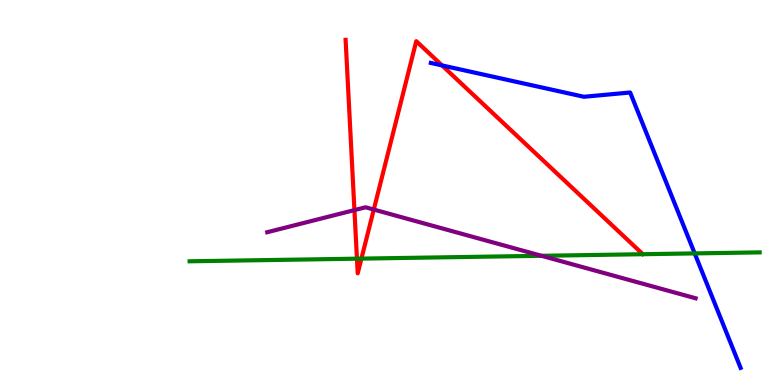[{'lines': ['blue', 'red'], 'intersections': [{'x': 5.7, 'y': 8.3}]}, {'lines': ['green', 'red'], 'intersections': [{'x': 4.61, 'y': 3.28}, {'x': 4.66, 'y': 3.28}]}, {'lines': ['purple', 'red'], 'intersections': [{'x': 4.57, 'y': 4.54}, {'x': 4.82, 'y': 4.56}]}, {'lines': ['blue', 'green'], 'intersections': [{'x': 8.96, 'y': 3.42}]}, {'lines': ['blue', 'purple'], 'intersections': []}, {'lines': ['green', 'purple'], 'intersections': [{'x': 6.99, 'y': 3.36}]}]